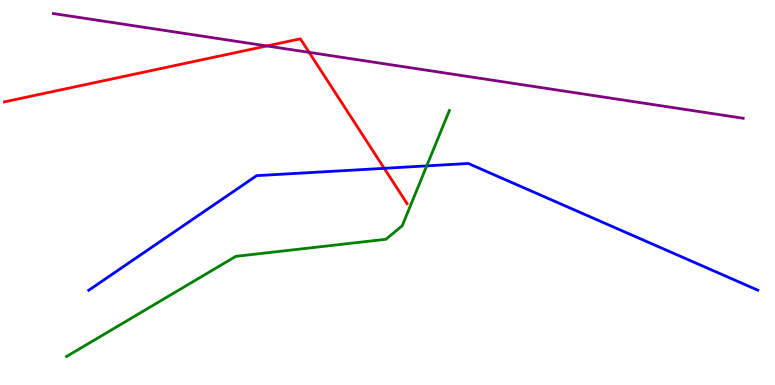[{'lines': ['blue', 'red'], 'intersections': [{'x': 4.96, 'y': 5.63}]}, {'lines': ['green', 'red'], 'intersections': []}, {'lines': ['purple', 'red'], 'intersections': [{'x': 3.44, 'y': 8.81}, {'x': 3.99, 'y': 8.64}]}, {'lines': ['blue', 'green'], 'intersections': [{'x': 5.51, 'y': 5.69}]}, {'lines': ['blue', 'purple'], 'intersections': []}, {'lines': ['green', 'purple'], 'intersections': []}]